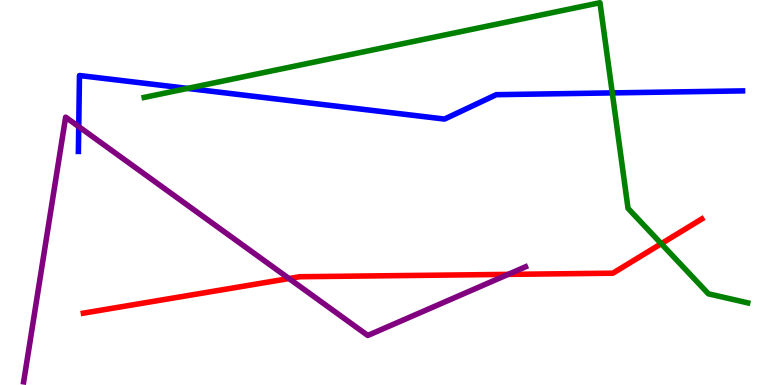[{'lines': ['blue', 'red'], 'intersections': []}, {'lines': ['green', 'red'], 'intersections': [{'x': 8.53, 'y': 3.67}]}, {'lines': ['purple', 'red'], 'intersections': [{'x': 3.73, 'y': 2.77}, {'x': 6.56, 'y': 2.87}]}, {'lines': ['blue', 'green'], 'intersections': [{'x': 2.42, 'y': 7.7}, {'x': 7.9, 'y': 7.59}]}, {'lines': ['blue', 'purple'], 'intersections': [{'x': 1.02, 'y': 6.71}]}, {'lines': ['green', 'purple'], 'intersections': []}]